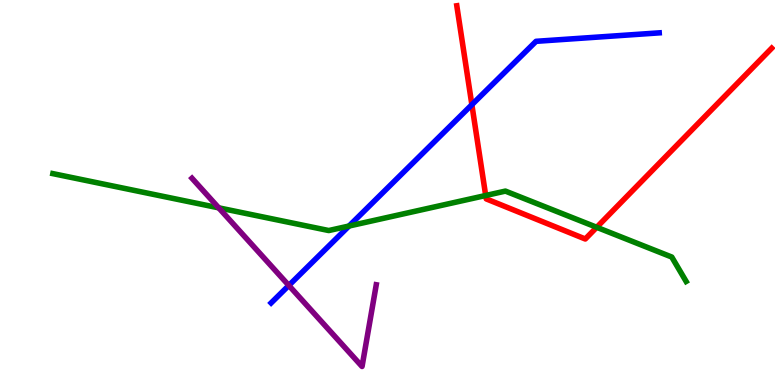[{'lines': ['blue', 'red'], 'intersections': [{'x': 6.09, 'y': 7.28}]}, {'lines': ['green', 'red'], 'intersections': [{'x': 6.27, 'y': 4.92}, {'x': 7.7, 'y': 4.1}]}, {'lines': ['purple', 'red'], 'intersections': []}, {'lines': ['blue', 'green'], 'intersections': [{'x': 4.5, 'y': 4.13}]}, {'lines': ['blue', 'purple'], 'intersections': [{'x': 3.73, 'y': 2.59}]}, {'lines': ['green', 'purple'], 'intersections': [{'x': 2.82, 'y': 4.6}]}]